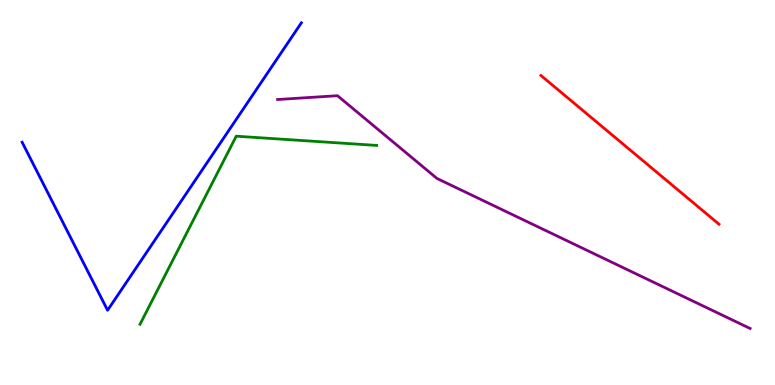[{'lines': ['blue', 'red'], 'intersections': []}, {'lines': ['green', 'red'], 'intersections': []}, {'lines': ['purple', 'red'], 'intersections': []}, {'lines': ['blue', 'green'], 'intersections': []}, {'lines': ['blue', 'purple'], 'intersections': []}, {'lines': ['green', 'purple'], 'intersections': []}]